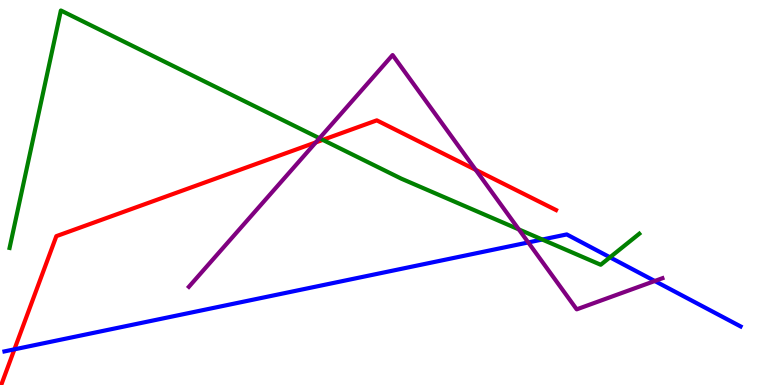[{'lines': ['blue', 'red'], 'intersections': [{'x': 0.186, 'y': 0.926}]}, {'lines': ['green', 'red'], 'intersections': [{'x': 4.16, 'y': 6.37}]}, {'lines': ['purple', 'red'], 'intersections': [{'x': 4.08, 'y': 6.3}, {'x': 6.14, 'y': 5.59}]}, {'lines': ['blue', 'green'], 'intersections': [{'x': 7.0, 'y': 3.78}, {'x': 7.87, 'y': 3.32}]}, {'lines': ['blue', 'purple'], 'intersections': [{'x': 6.82, 'y': 3.7}, {'x': 8.45, 'y': 2.7}]}, {'lines': ['green', 'purple'], 'intersections': [{'x': 4.12, 'y': 6.41}, {'x': 6.69, 'y': 4.04}]}]